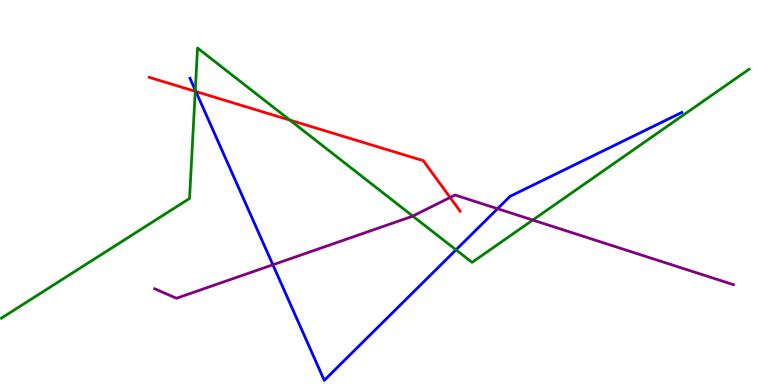[{'lines': ['blue', 'red'], 'intersections': [{'x': 2.53, 'y': 7.62}]}, {'lines': ['green', 'red'], 'intersections': [{'x': 2.52, 'y': 7.63}, {'x': 3.74, 'y': 6.88}]}, {'lines': ['purple', 'red'], 'intersections': [{'x': 5.81, 'y': 4.87}]}, {'lines': ['blue', 'green'], 'intersections': [{'x': 2.52, 'y': 7.66}, {'x': 5.88, 'y': 3.51}]}, {'lines': ['blue', 'purple'], 'intersections': [{'x': 3.52, 'y': 3.12}, {'x': 6.42, 'y': 4.58}]}, {'lines': ['green', 'purple'], 'intersections': [{'x': 5.33, 'y': 4.39}, {'x': 6.87, 'y': 4.28}]}]